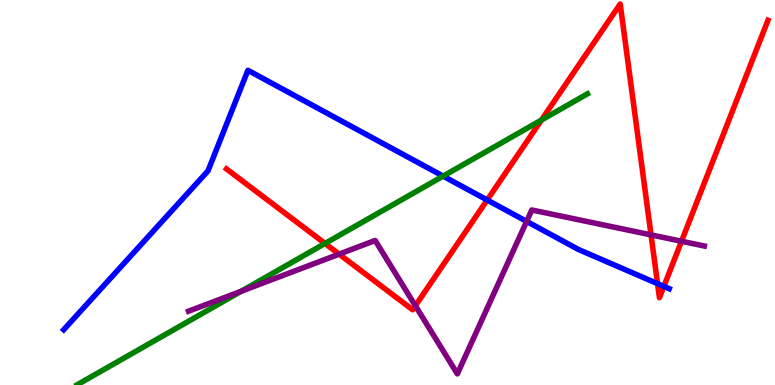[{'lines': ['blue', 'red'], 'intersections': [{'x': 6.29, 'y': 4.81}, {'x': 8.48, 'y': 2.63}, {'x': 8.57, 'y': 2.56}]}, {'lines': ['green', 'red'], 'intersections': [{'x': 4.19, 'y': 3.68}, {'x': 6.99, 'y': 6.88}]}, {'lines': ['purple', 'red'], 'intersections': [{'x': 4.38, 'y': 3.4}, {'x': 5.36, 'y': 2.06}, {'x': 8.4, 'y': 3.9}, {'x': 8.79, 'y': 3.73}]}, {'lines': ['blue', 'green'], 'intersections': [{'x': 5.72, 'y': 5.43}]}, {'lines': ['blue', 'purple'], 'intersections': [{'x': 6.8, 'y': 4.25}]}, {'lines': ['green', 'purple'], 'intersections': [{'x': 3.11, 'y': 2.44}]}]